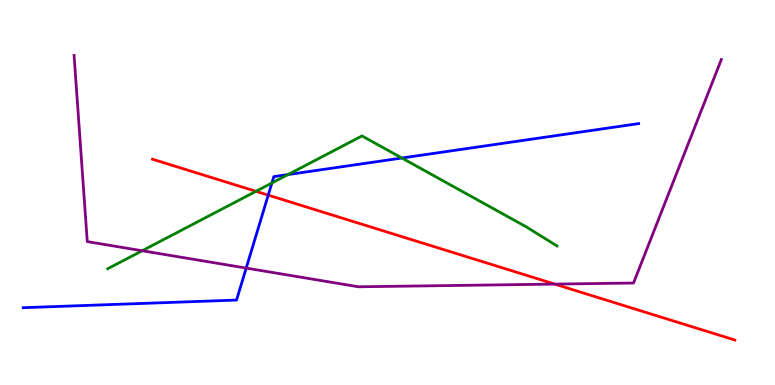[{'lines': ['blue', 'red'], 'intersections': [{'x': 3.46, 'y': 4.93}]}, {'lines': ['green', 'red'], 'intersections': [{'x': 3.3, 'y': 5.03}]}, {'lines': ['purple', 'red'], 'intersections': [{'x': 7.16, 'y': 2.62}]}, {'lines': ['blue', 'green'], 'intersections': [{'x': 3.51, 'y': 5.25}, {'x': 3.72, 'y': 5.47}, {'x': 5.19, 'y': 5.9}]}, {'lines': ['blue', 'purple'], 'intersections': [{'x': 3.18, 'y': 3.04}]}, {'lines': ['green', 'purple'], 'intersections': [{'x': 1.83, 'y': 3.49}]}]